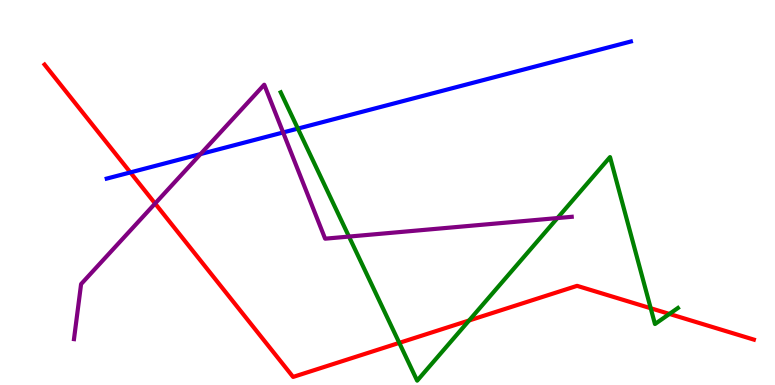[{'lines': ['blue', 'red'], 'intersections': [{'x': 1.68, 'y': 5.52}]}, {'lines': ['green', 'red'], 'intersections': [{'x': 5.15, 'y': 1.09}, {'x': 6.05, 'y': 1.68}, {'x': 8.4, 'y': 1.99}, {'x': 8.64, 'y': 1.85}]}, {'lines': ['purple', 'red'], 'intersections': [{'x': 2.0, 'y': 4.71}]}, {'lines': ['blue', 'green'], 'intersections': [{'x': 3.84, 'y': 6.66}]}, {'lines': ['blue', 'purple'], 'intersections': [{'x': 2.59, 'y': 6.0}, {'x': 3.65, 'y': 6.56}]}, {'lines': ['green', 'purple'], 'intersections': [{'x': 4.5, 'y': 3.86}, {'x': 7.19, 'y': 4.34}]}]